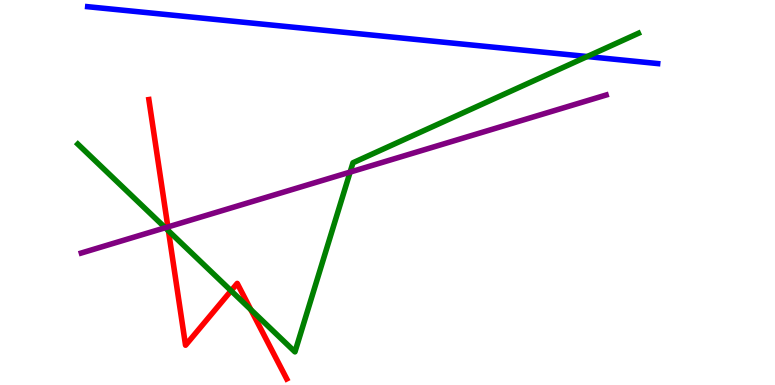[{'lines': ['blue', 'red'], 'intersections': []}, {'lines': ['green', 'red'], 'intersections': [{'x': 2.17, 'y': 4.0}, {'x': 2.98, 'y': 2.45}, {'x': 3.24, 'y': 1.96}]}, {'lines': ['purple', 'red'], 'intersections': [{'x': 2.17, 'y': 4.11}]}, {'lines': ['blue', 'green'], 'intersections': [{'x': 7.58, 'y': 8.53}]}, {'lines': ['blue', 'purple'], 'intersections': []}, {'lines': ['green', 'purple'], 'intersections': [{'x': 2.13, 'y': 4.08}, {'x': 4.52, 'y': 5.53}]}]